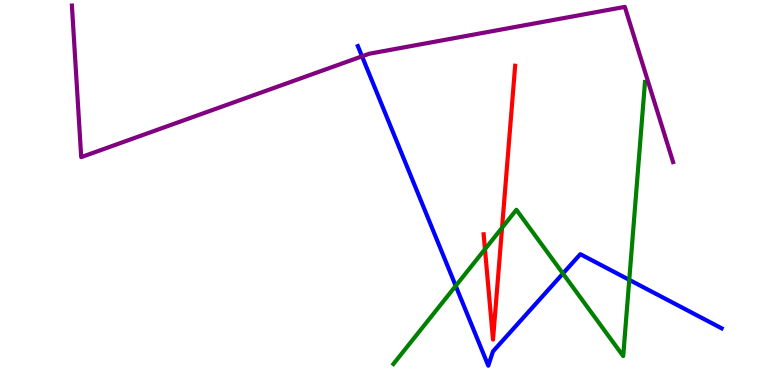[{'lines': ['blue', 'red'], 'intersections': []}, {'lines': ['green', 'red'], 'intersections': [{'x': 6.26, 'y': 3.53}, {'x': 6.48, 'y': 4.08}]}, {'lines': ['purple', 'red'], 'intersections': []}, {'lines': ['blue', 'green'], 'intersections': [{'x': 5.88, 'y': 2.57}, {'x': 7.26, 'y': 2.9}, {'x': 8.12, 'y': 2.73}]}, {'lines': ['blue', 'purple'], 'intersections': [{'x': 4.67, 'y': 8.54}]}, {'lines': ['green', 'purple'], 'intersections': []}]